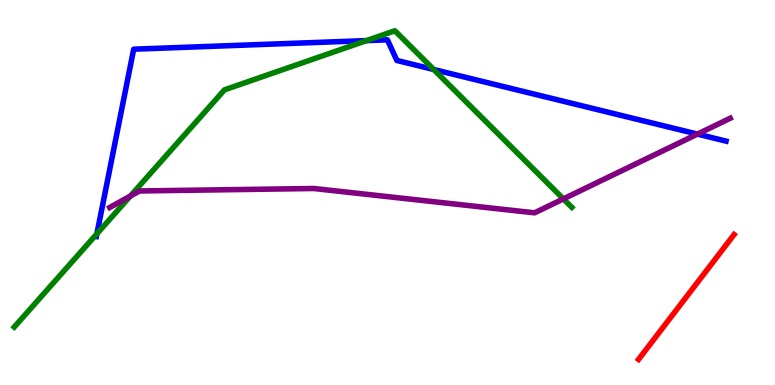[{'lines': ['blue', 'red'], 'intersections': []}, {'lines': ['green', 'red'], 'intersections': []}, {'lines': ['purple', 'red'], 'intersections': []}, {'lines': ['blue', 'green'], 'intersections': [{'x': 1.25, 'y': 3.93}, {'x': 4.73, 'y': 8.95}, {'x': 5.6, 'y': 8.2}]}, {'lines': ['blue', 'purple'], 'intersections': [{'x': 9.0, 'y': 6.52}]}, {'lines': ['green', 'purple'], 'intersections': [{'x': 1.68, 'y': 4.91}, {'x': 7.27, 'y': 4.83}]}]